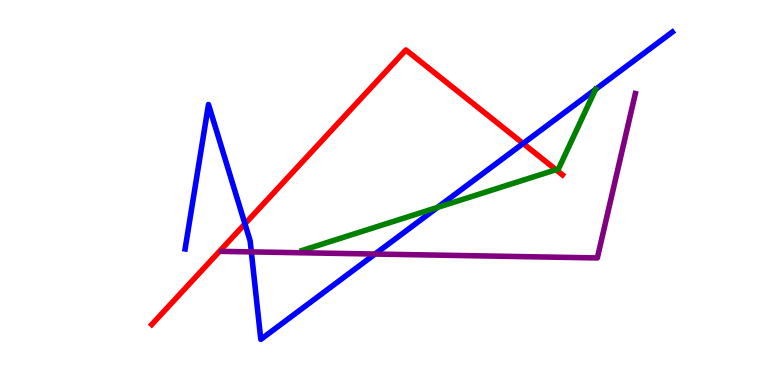[{'lines': ['blue', 'red'], 'intersections': [{'x': 3.16, 'y': 4.19}, {'x': 6.75, 'y': 6.27}]}, {'lines': ['green', 'red'], 'intersections': [{'x': 7.17, 'y': 5.59}]}, {'lines': ['purple', 'red'], 'intersections': []}, {'lines': ['blue', 'green'], 'intersections': [{'x': 5.65, 'y': 4.61}, {'x': 7.68, 'y': 7.68}]}, {'lines': ['blue', 'purple'], 'intersections': [{'x': 3.24, 'y': 3.46}, {'x': 4.84, 'y': 3.4}]}, {'lines': ['green', 'purple'], 'intersections': []}]